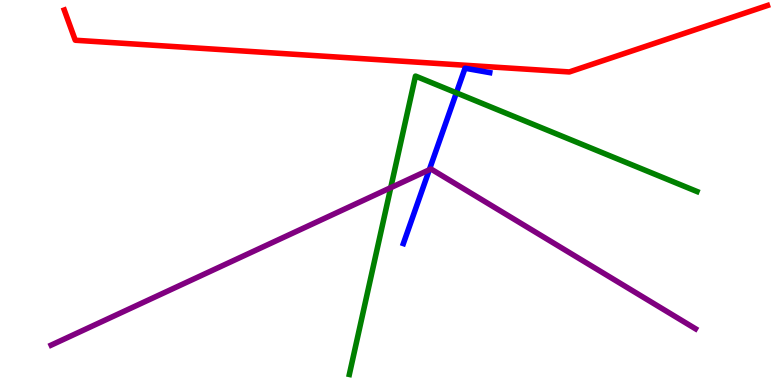[{'lines': ['blue', 'red'], 'intersections': []}, {'lines': ['green', 'red'], 'intersections': []}, {'lines': ['purple', 'red'], 'intersections': []}, {'lines': ['blue', 'green'], 'intersections': [{'x': 5.89, 'y': 7.59}]}, {'lines': ['blue', 'purple'], 'intersections': [{'x': 5.54, 'y': 5.59}]}, {'lines': ['green', 'purple'], 'intersections': [{'x': 5.04, 'y': 5.13}]}]